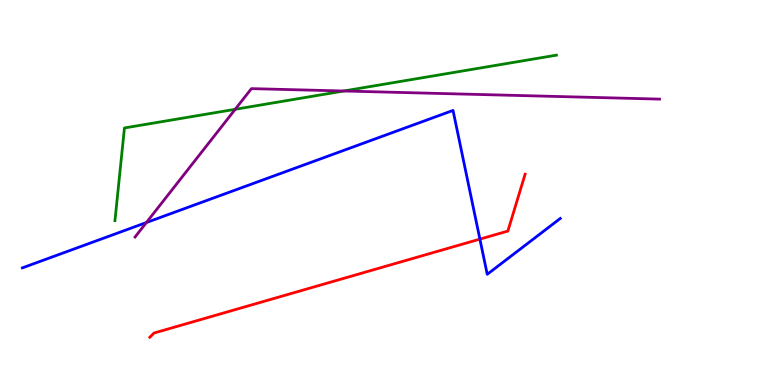[{'lines': ['blue', 'red'], 'intersections': [{'x': 6.19, 'y': 3.79}]}, {'lines': ['green', 'red'], 'intersections': []}, {'lines': ['purple', 'red'], 'intersections': []}, {'lines': ['blue', 'green'], 'intersections': []}, {'lines': ['blue', 'purple'], 'intersections': [{'x': 1.89, 'y': 4.22}]}, {'lines': ['green', 'purple'], 'intersections': [{'x': 3.03, 'y': 7.16}, {'x': 4.44, 'y': 7.64}]}]